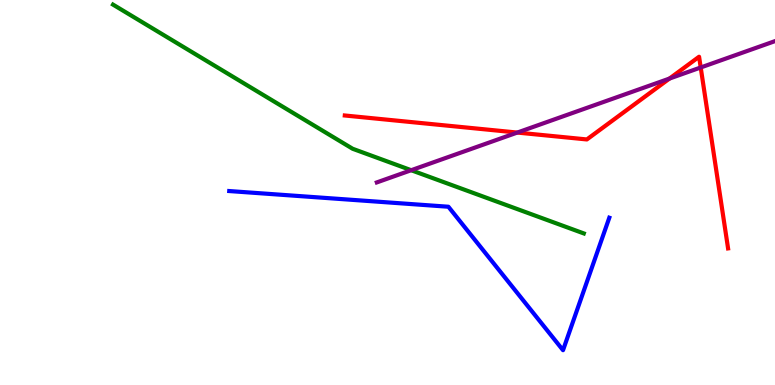[{'lines': ['blue', 'red'], 'intersections': []}, {'lines': ['green', 'red'], 'intersections': []}, {'lines': ['purple', 'red'], 'intersections': [{'x': 6.67, 'y': 6.56}, {'x': 8.64, 'y': 7.96}, {'x': 9.04, 'y': 8.25}]}, {'lines': ['blue', 'green'], 'intersections': []}, {'lines': ['blue', 'purple'], 'intersections': []}, {'lines': ['green', 'purple'], 'intersections': [{'x': 5.31, 'y': 5.58}]}]